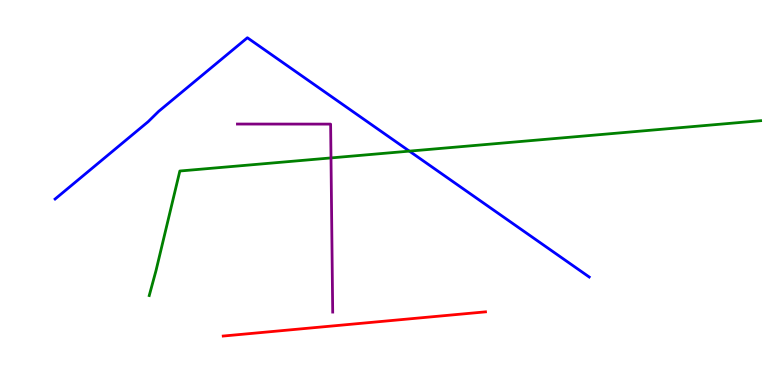[{'lines': ['blue', 'red'], 'intersections': []}, {'lines': ['green', 'red'], 'intersections': []}, {'lines': ['purple', 'red'], 'intersections': []}, {'lines': ['blue', 'green'], 'intersections': [{'x': 5.28, 'y': 6.07}]}, {'lines': ['blue', 'purple'], 'intersections': []}, {'lines': ['green', 'purple'], 'intersections': [{'x': 4.27, 'y': 5.9}]}]